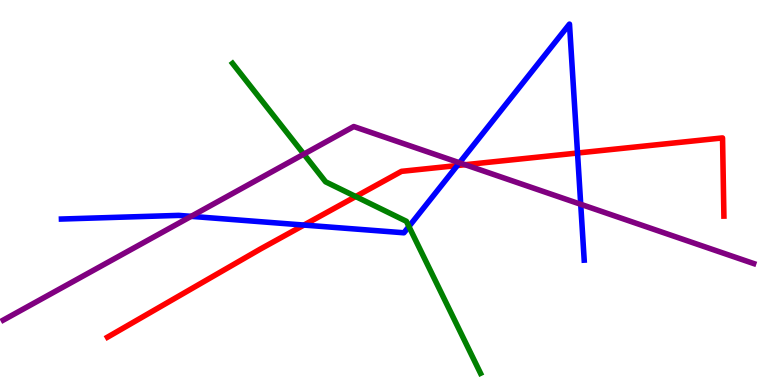[{'lines': ['blue', 'red'], 'intersections': [{'x': 3.92, 'y': 4.15}, {'x': 5.9, 'y': 5.7}, {'x': 7.45, 'y': 6.03}]}, {'lines': ['green', 'red'], 'intersections': [{'x': 4.59, 'y': 4.9}]}, {'lines': ['purple', 'red'], 'intersections': [{'x': 6.0, 'y': 5.72}]}, {'lines': ['blue', 'green'], 'intersections': [{'x': 5.28, 'y': 4.12}]}, {'lines': ['blue', 'purple'], 'intersections': [{'x': 2.47, 'y': 4.38}, {'x': 5.93, 'y': 5.77}, {'x': 7.49, 'y': 4.69}]}, {'lines': ['green', 'purple'], 'intersections': [{'x': 3.92, 'y': 6.0}]}]